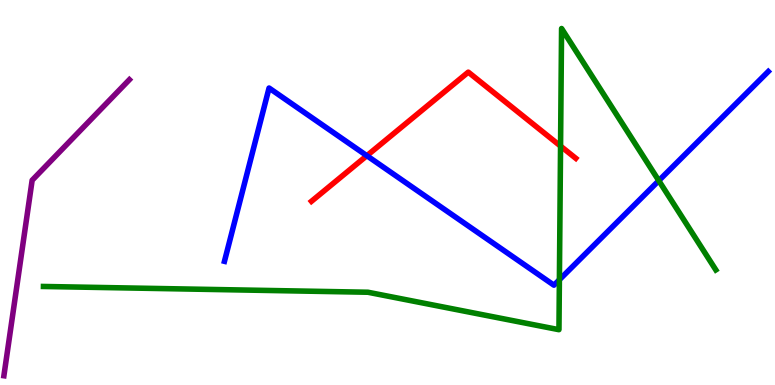[{'lines': ['blue', 'red'], 'intersections': [{'x': 4.73, 'y': 5.96}]}, {'lines': ['green', 'red'], 'intersections': [{'x': 7.23, 'y': 6.21}]}, {'lines': ['purple', 'red'], 'intersections': []}, {'lines': ['blue', 'green'], 'intersections': [{'x': 7.22, 'y': 2.73}, {'x': 8.5, 'y': 5.31}]}, {'lines': ['blue', 'purple'], 'intersections': []}, {'lines': ['green', 'purple'], 'intersections': []}]